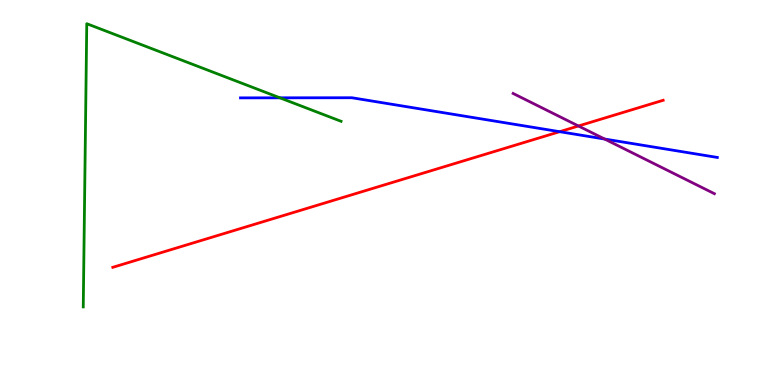[{'lines': ['blue', 'red'], 'intersections': [{'x': 7.22, 'y': 6.58}]}, {'lines': ['green', 'red'], 'intersections': []}, {'lines': ['purple', 'red'], 'intersections': [{'x': 7.46, 'y': 6.73}]}, {'lines': ['blue', 'green'], 'intersections': [{'x': 3.61, 'y': 7.46}]}, {'lines': ['blue', 'purple'], 'intersections': [{'x': 7.8, 'y': 6.39}]}, {'lines': ['green', 'purple'], 'intersections': []}]